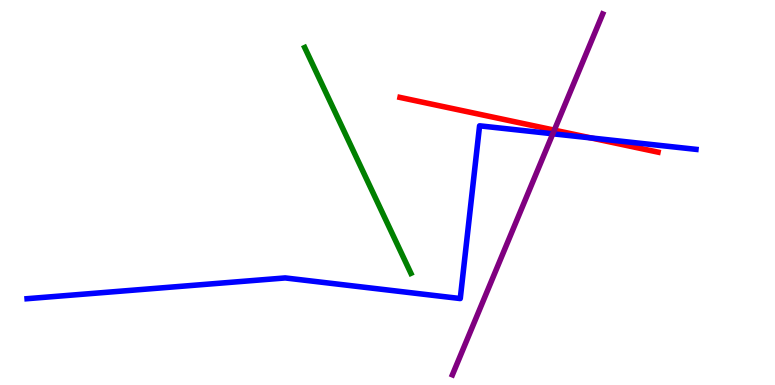[{'lines': ['blue', 'red'], 'intersections': [{'x': 7.63, 'y': 6.42}]}, {'lines': ['green', 'red'], 'intersections': []}, {'lines': ['purple', 'red'], 'intersections': [{'x': 7.15, 'y': 6.62}]}, {'lines': ['blue', 'green'], 'intersections': []}, {'lines': ['blue', 'purple'], 'intersections': [{'x': 7.13, 'y': 6.53}]}, {'lines': ['green', 'purple'], 'intersections': []}]